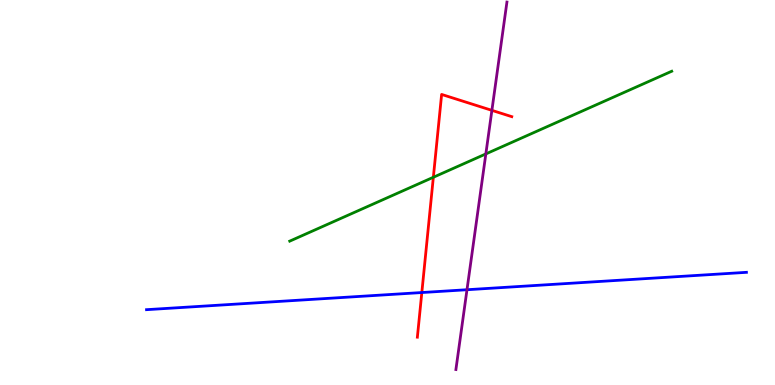[{'lines': ['blue', 'red'], 'intersections': [{'x': 5.44, 'y': 2.4}]}, {'lines': ['green', 'red'], 'intersections': [{'x': 5.59, 'y': 5.4}]}, {'lines': ['purple', 'red'], 'intersections': [{'x': 6.35, 'y': 7.13}]}, {'lines': ['blue', 'green'], 'intersections': []}, {'lines': ['blue', 'purple'], 'intersections': [{'x': 6.03, 'y': 2.47}]}, {'lines': ['green', 'purple'], 'intersections': [{'x': 6.27, 'y': 6.0}]}]